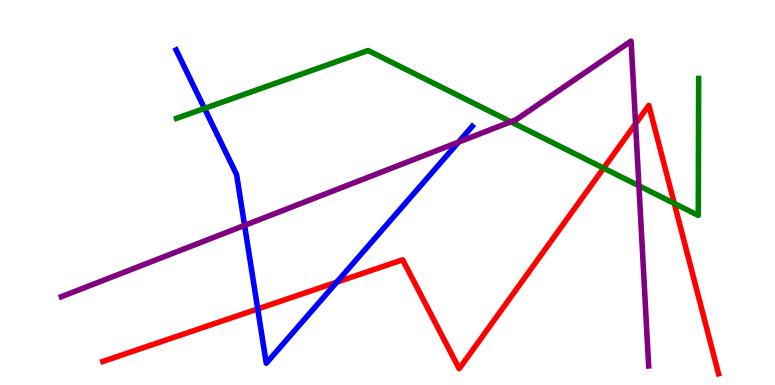[{'lines': ['blue', 'red'], 'intersections': [{'x': 3.33, 'y': 1.98}, {'x': 4.35, 'y': 2.67}]}, {'lines': ['green', 'red'], 'intersections': [{'x': 7.79, 'y': 5.63}, {'x': 8.7, 'y': 4.72}]}, {'lines': ['purple', 'red'], 'intersections': [{'x': 8.2, 'y': 6.79}]}, {'lines': ['blue', 'green'], 'intersections': [{'x': 2.64, 'y': 7.18}]}, {'lines': ['blue', 'purple'], 'intersections': [{'x': 3.16, 'y': 4.15}, {'x': 5.92, 'y': 6.31}]}, {'lines': ['green', 'purple'], 'intersections': [{'x': 6.59, 'y': 6.84}, {'x': 8.24, 'y': 5.17}]}]